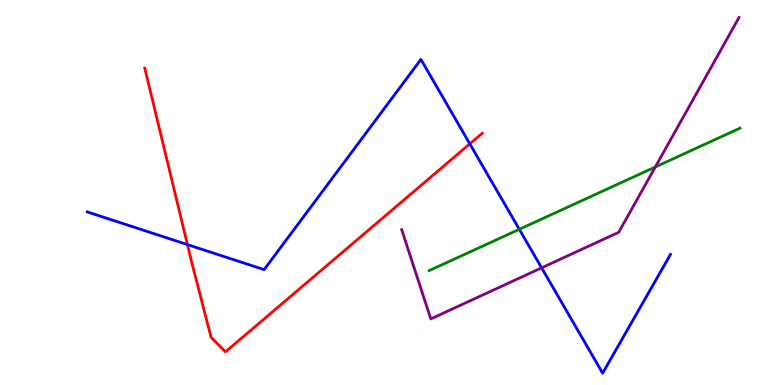[{'lines': ['blue', 'red'], 'intersections': [{'x': 2.42, 'y': 3.65}, {'x': 6.06, 'y': 6.26}]}, {'lines': ['green', 'red'], 'intersections': []}, {'lines': ['purple', 'red'], 'intersections': []}, {'lines': ['blue', 'green'], 'intersections': [{'x': 6.7, 'y': 4.04}]}, {'lines': ['blue', 'purple'], 'intersections': [{'x': 6.99, 'y': 3.04}]}, {'lines': ['green', 'purple'], 'intersections': [{'x': 8.46, 'y': 5.66}]}]